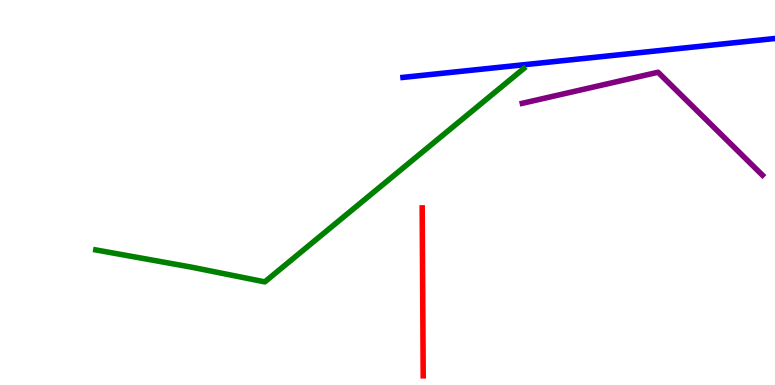[{'lines': ['blue', 'red'], 'intersections': []}, {'lines': ['green', 'red'], 'intersections': []}, {'lines': ['purple', 'red'], 'intersections': []}, {'lines': ['blue', 'green'], 'intersections': []}, {'lines': ['blue', 'purple'], 'intersections': []}, {'lines': ['green', 'purple'], 'intersections': []}]